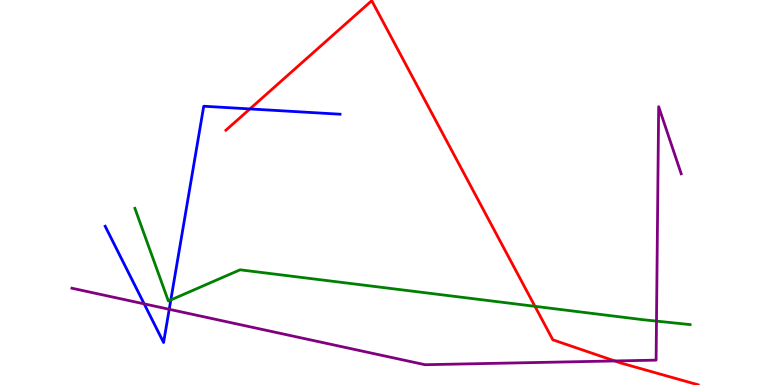[{'lines': ['blue', 'red'], 'intersections': [{'x': 3.22, 'y': 7.17}]}, {'lines': ['green', 'red'], 'intersections': [{'x': 6.9, 'y': 2.04}]}, {'lines': ['purple', 'red'], 'intersections': [{'x': 7.93, 'y': 0.625}]}, {'lines': ['blue', 'green'], 'intersections': [{'x': 2.2, 'y': 2.21}]}, {'lines': ['blue', 'purple'], 'intersections': [{'x': 1.86, 'y': 2.11}, {'x': 2.18, 'y': 1.97}]}, {'lines': ['green', 'purple'], 'intersections': [{'x': 8.47, 'y': 1.66}]}]